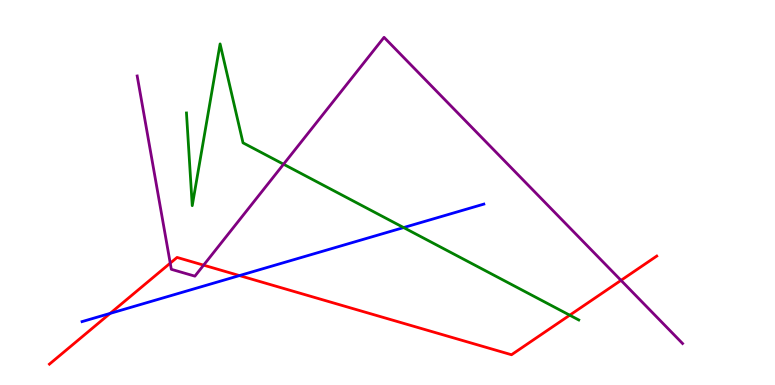[{'lines': ['blue', 'red'], 'intersections': [{'x': 1.42, 'y': 1.86}, {'x': 3.09, 'y': 2.84}]}, {'lines': ['green', 'red'], 'intersections': [{'x': 7.35, 'y': 1.81}]}, {'lines': ['purple', 'red'], 'intersections': [{'x': 2.2, 'y': 3.17}, {'x': 2.63, 'y': 3.11}, {'x': 8.01, 'y': 2.72}]}, {'lines': ['blue', 'green'], 'intersections': [{'x': 5.21, 'y': 4.09}]}, {'lines': ['blue', 'purple'], 'intersections': []}, {'lines': ['green', 'purple'], 'intersections': [{'x': 3.66, 'y': 5.73}]}]